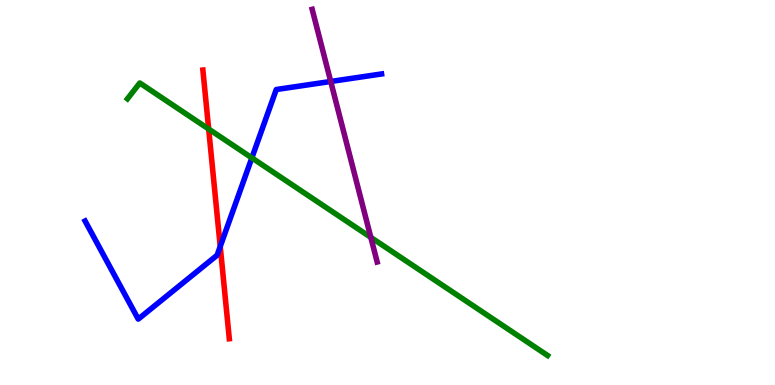[{'lines': ['blue', 'red'], 'intersections': [{'x': 2.84, 'y': 3.6}]}, {'lines': ['green', 'red'], 'intersections': [{'x': 2.69, 'y': 6.65}]}, {'lines': ['purple', 'red'], 'intersections': []}, {'lines': ['blue', 'green'], 'intersections': [{'x': 3.25, 'y': 5.9}]}, {'lines': ['blue', 'purple'], 'intersections': [{'x': 4.27, 'y': 7.88}]}, {'lines': ['green', 'purple'], 'intersections': [{'x': 4.78, 'y': 3.83}]}]